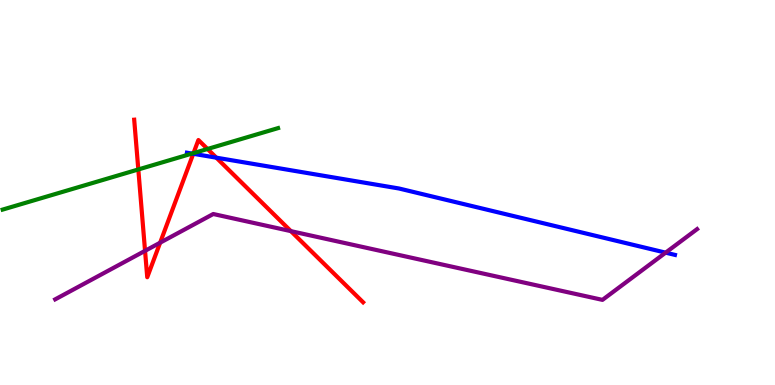[{'lines': ['blue', 'red'], 'intersections': [{'x': 2.49, 'y': 6.01}, {'x': 2.79, 'y': 5.9}]}, {'lines': ['green', 'red'], 'intersections': [{'x': 1.78, 'y': 5.6}, {'x': 2.5, 'y': 6.02}, {'x': 2.68, 'y': 6.13}]}, {'lines': ['purple', 'red'], 'intersections': [{'x': 1.87, 'y': 3.48}, {'x': 2.07, 'y': 3.7}, {'x': 3.75, 'y': 4.0}]}, {'lines': ['blue', 'green'], 'intersections': [{'x': 2.48, 'y': 6.01}]}, {'lines': ['blue', 'purple'], 'intersections': [{'x': 8.59, 'y': 3.44}]}, {'lines': ['green', 'purple'], 'intersections': []}]